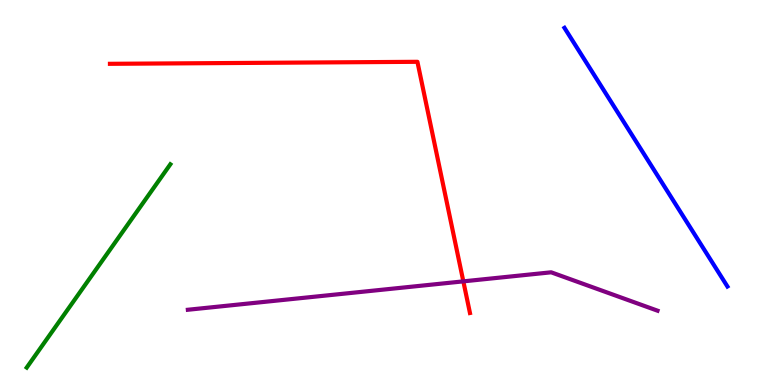[{'lines': ['blue', 'red'], 'intersections': []}, {'lines': ['green', 'red'], 'intersections': []}, {'lines': ['purple', 'red'], 'intersections': [{'x': 5.98, 'y': 2.69}]}, {'lines': ['blue', 'green'], 'intersections': []}, {'lines': ['blue', 'purple'], 'intersections': []}, {'lines': ['green', 'purple'], 'intersections': []}]